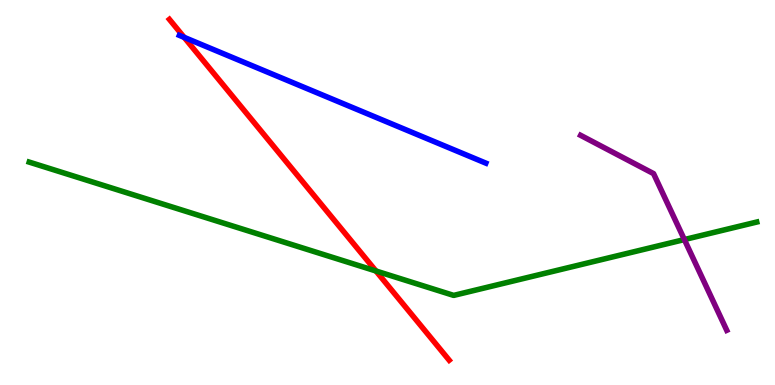[{'lines': ['blue', 'red'], 'intersections': [{'x': 2.38, 'y': 9.03}]}, {'lines': ['green', 'red'], 'intersections': [{'x': 4.85, 'y': 2.96}]}, {'lines': ['purple', 'red'], 'intersections': []}, {'lines': ['blue', 'green'], 'intersections': []}, {'lines': ['blue', 'purple'], 'intersections': []}, {'lines': ['green', 'purple'], 'intersections': [{'x': 8.83, 'y': 3.78}]}]